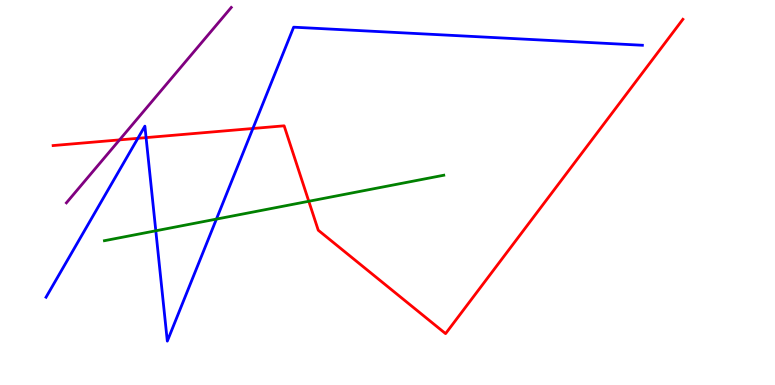[{'lines': ['blue', 'red'], 'intersections': [{'x': 1.78, 'y': 6.41}, {'x': 1.88, 'y': 6.43}, {'x': 3.26, 'y': 6.66}]}, {'lines': ['green', 'red'], 'intersections': [{'x': 3.98, 'y': 4.77}]}, {'lines': ['purple', 'red'], 'intersections': [{'x': 1.54, 'y': 6.37}]}, {'lines': ['blue', 'green'], 'intersections': [{'x': 2.01, 'y': 4.01}, {'x': 2.79, 'y': 4.31}]}, {'lines': ['blue', 'purple'], 'intersections': []}, {'lines': ['green', 'purple'], 'intersections': []}]